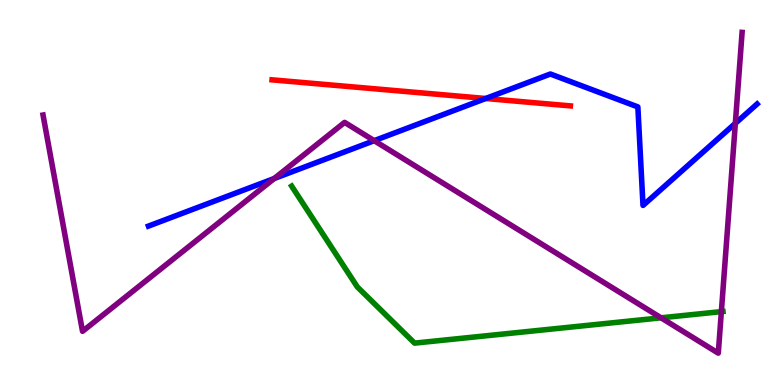[{'lines': ['blue', 'red'], 'intersections': [{'x': 6.27, 'y': 7.44}]}, {'lines': ['green', 'red'], 'intersections': []}, {'lines': ['purple', 'red'], 'intersections': []}, {'lines': ['blue', 'green'], 'intersections': []}, {'lines': ['blue', 'purple'], 'intersections': [{'x': 3.54, 'y': 5.36}, {'x': 4.83, 'y': 6.35}, {'x': 9.49, 'y': 6.8}]}, {'lines': ['green', 'purple'], 'intersections': [{'x': 8.53, 'y': 1.75}, {'x': 9.31, 'y': 1.91}]}]